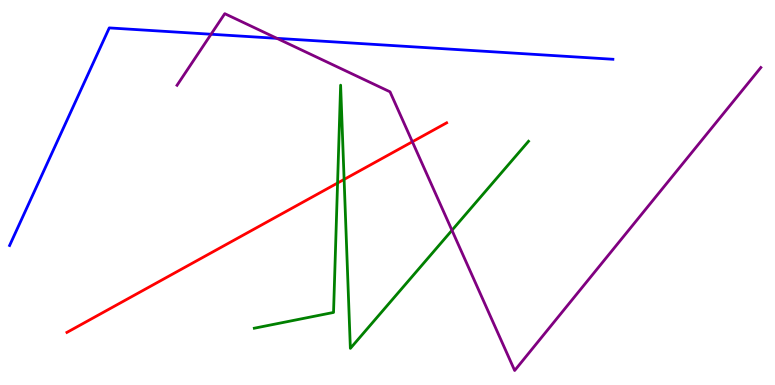[{'lines': ['blue', 'red'], 'intersections': []}, {'lines': ['green', 'red'], 'intersections': [{'x': 4.36, 'y': 5.25}, {'x': 4.44, 'y': 5.34}]}, {'lines': ['purple', 'red'], 'intersections': [{'x': 5.32, 'y': 6.32}]}, {'lines': ['blue', 'green'], 'intersections': []}, {'lines': ['blue', 'purple'], 'intersections': [{'x': 2.72, 'y': 9.11}, {'x': 3.57, 'y': 9.0}]}, {'lines': ['green', 'purple'], 'intersections': [{'x': 5.83, 'y': 4.02}]}]